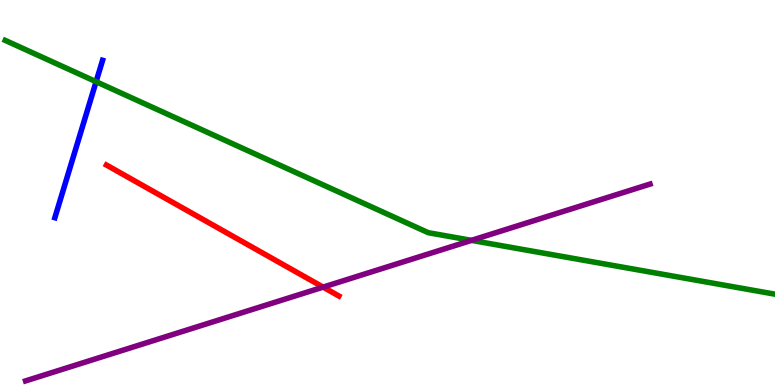[{'lines': ['blue', 'red'], 'intersections': []}, {'lines': ['green', 'red'], 'intersections': []}, {'lines': ['purple', 'red'], 'intersections': [{'x': 4.17, 'y': 2.54}]}, {'lines': ['blue', 'green'], 'intersections': [{'x': 1.24, 'y': 7.88}]}, {'lines': ['blue', 'purple'], 'intersections': []}, {'lines': ['green', 'purple'], 'intersections': [{'x': 6.08, 'y': 3.76}]}]